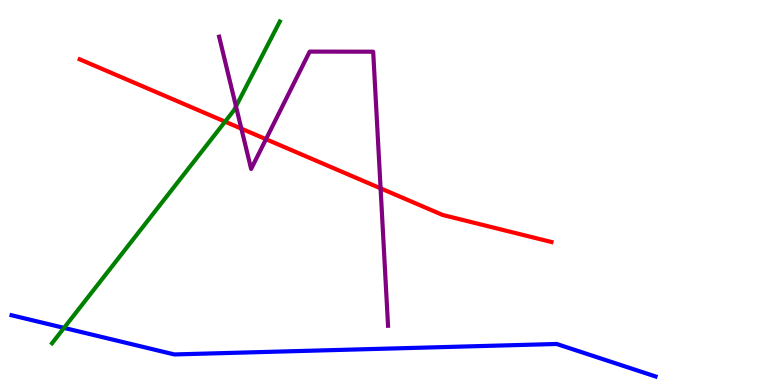[{'lines': ['blue', 'red'], 'intersections': []}, {'lines': ['green', 'red'], 'intersections': [{'x': 2.9, 'y': 6.84}]}, {'lines': ['purple', 'red'], 'intersections': [{'x': 3.11, 'y': 6.66}, {'x': 3.43, 'y': 6.38}, {'x': 4.91, 'y': 5.11}]}, {'lines': ['blue', 'green'], 'intersections': [{'x': 0.826, 'y': 1.48}]}, {'lines': ['blue', 'purple'], 'intersections': []}, {'lines': ['green', 'purple'], 'intersections': [{'x': 3.04, 'y': 7.24}]}]